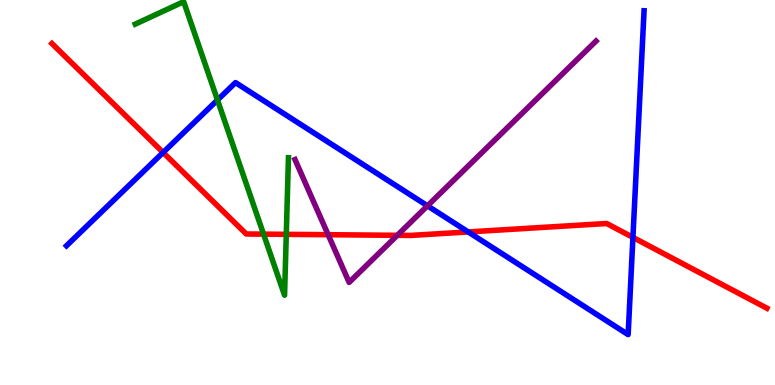[{'lines': ['blue', 'red'], 'intersections': [{'x': 2.1, 'y': 6.04}, {'x': 6.04, 'y': 3.98}, {'x': 8.17, 'y': 3.83}]}, {'lines': ['green', 'red'], 'intersections': [{'x': 3.4, 'y': 3.92}, {'x': 3.69, 'y': 3.91}]}, {'lines': ['purple', 'red'], 'intersections': [{'x': 4.23, 'y': 3.9}, {'x': 5.13, 'y': 3.89}]}, {'lines': ['blue', 'green'], 'intersections': [{'x': 2.81, 'y': 7.4}]}, {'lines': ['blue', 'purple'], 'intersections': [{'x': 5.52, 'y': 4.65}]}, {'lines': ['green', 'purple'], 'intersections': []}]